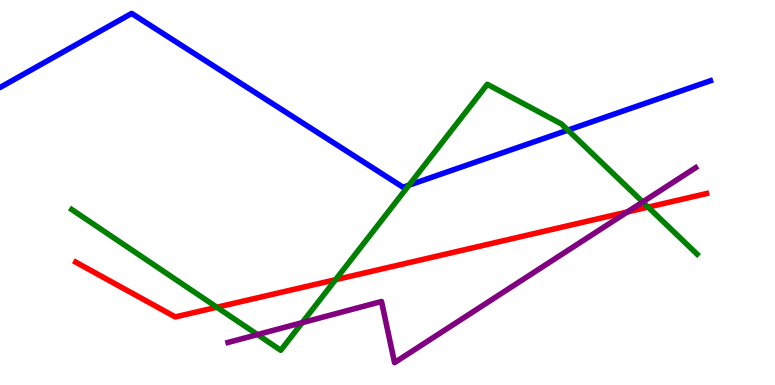[{'lines': ['blue', 'red'], 'intersections': []}, {'lines': ['green', 'red'], 'intersections': [{'x': 2.8, 'y': 2.02}, {'x': 4.33, 'y': 2.74}, {'x': 8.36, 'y': 4.62}]}, {'lines': ['purple', 'red'], 'intersections': [{'x': 8.09, 'y': 4.49}]}, {'lines': ['blue', 'green'], 'intersections': [{'x': 5.28, 'y': 5.19}, {'x': 7.33, 'y': 6.62}]}, {'lines': ['blue', 'purple'], 'intersections': []}, {'lines': ['green', 'purple'], 'intersections': [{'x': 3.32, 'y': 1.31}, {'x': 3.9, 'y': 1.62}, {'x': 8.29, 'y': 4.75}]}]